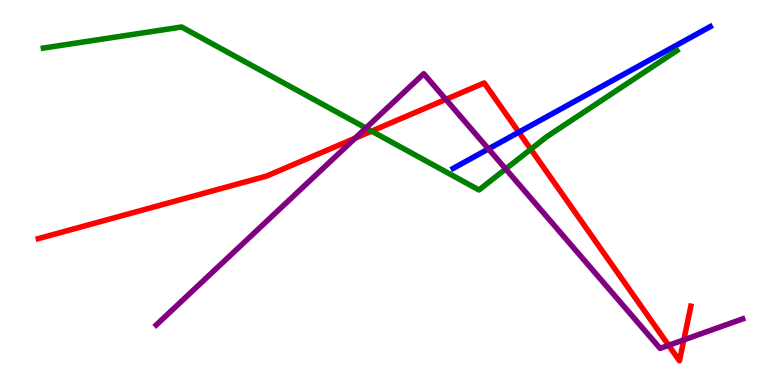[{'lines': ['blue', 'red'], 'intersections': [{'x': 6.69, 'y': 6.57}]}, {'lines': ['green', 'red'], 'intersections': [{'x': 4.8, 'y': 6.59}, {'x': 6.85, 'y': 6.12}]}, {'lines': ['purple', 'red'], 'intersections': [{'x': 4.58, 'y': 6.41}, {'x': 5.75, 'y': 7.42}, {'x': 8.63, 'y': 1.03}, {'x': 8.82, 'y': 1.17}]}, {'lines': ['blue', 'green'], 'intersections': []}, {'lines': ['blue', 'purple'], 'intersections': [{'x': 6.3, 'y': 6.13}]}, {'lines': ['green', 'purple'], 'intersections': [{'x': 4.72, 'y': 6.67}, {'x': 6.53, 'y': 5.61}]}]